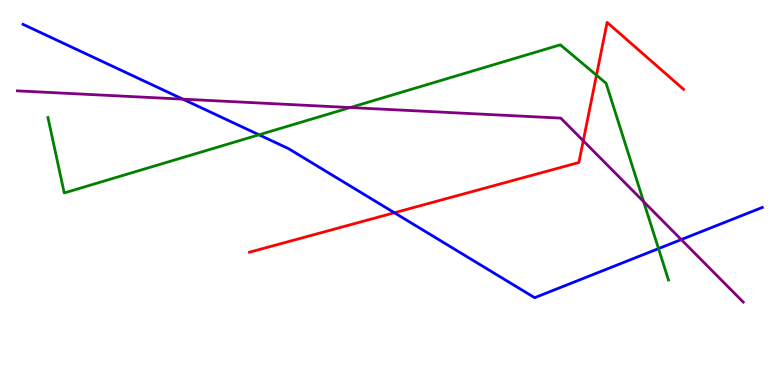[{'lines': ['blue', 'red'], 'intersections': [{'x': 5.09, 'y': 4.47}]}, {'lines': ['green', 'red'], 'intersections': [{'x': 7.7, 'y': 8.05}]}, {'lines': ['purple', 'red'], 'intersections': [{'x': 7.53, 'y': 6.34}]}, {'lines': ['blue', 'green'], 'intersections': [{'x': 3.34, 'y': 6.5}, {'x': 8.5, 'y': 3.54}]}, {'lines': ['blue', 'purple'], 'intersections': [{'x': 2.36, 'y': 7.42}, {'x': 8.79, 'y': 3.78}]}, {'lines': ['green', 'purple'], 'intersections': [{'x': 4.52, 'y': 7.21}, {'x': 8.3, 'y': 4.76}]}]